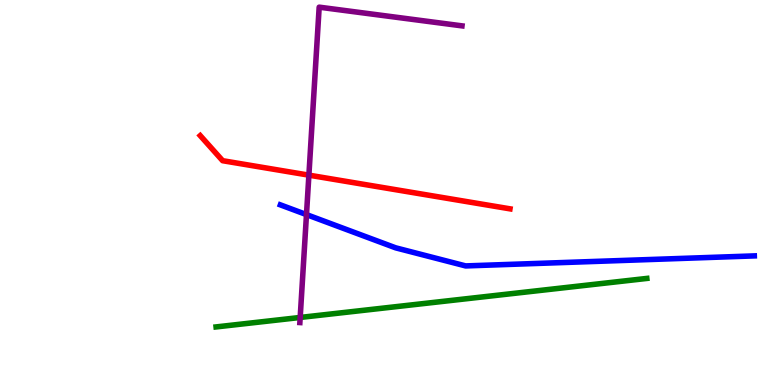[{'lines': ['blue', 'red'], 'intersections': []}, {'lines': ['green', 'red'], 'intersections': []}, {'lines': ['purple', 'red'], 'intersections': [{'x': 3.99, 'y': 5.45}]}, {'lines': ['blue', 'green'], 'intersections': []}, {'lines': ['blue', 'purple'], 'intersections': [{'x': 3.95, 'y': 4.43}]}, {'lines': ['green', 'purple'], 'intersections': [{'x': 3.87, 'y': 1.75}]}]